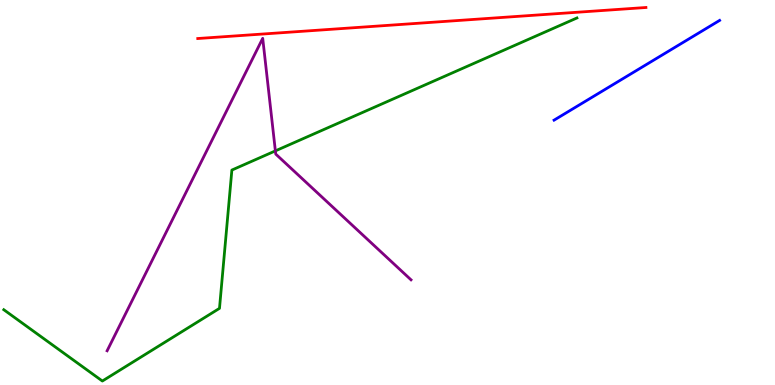[{'lines': ['blue', 'red'], 'intersections': []}, {'lines': ['green', 'red'], 'intersections': []}, {'lines': ['purple', 'red'], 'intersections': []}, {'lines': ['blue', 'green'], 'intersections': []}, {'lines': ['blue', 'purple'], 'intersections': []}, {'lines': ['green', 'purple'], 'intersections': [{'x': 3.55, 'y': 6.08}]}]